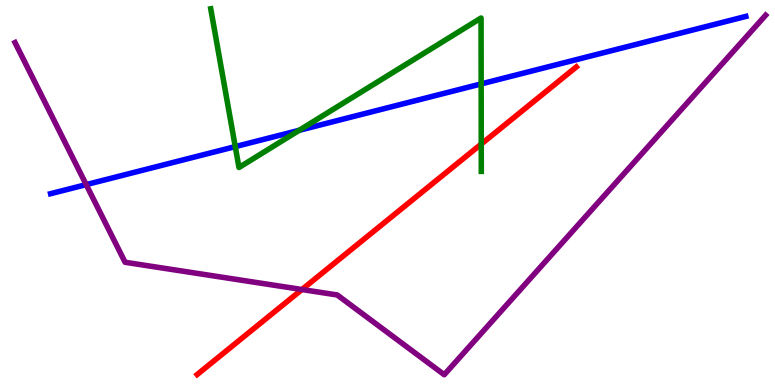[{'lines': ['blue', 'red'], 'intersections': []}, {'lines': ['green', 'red'], 'intersections': [{'x': 6.21, 'y': 6.26}]}, {'lines': ['purple', 'red'], 'intersections': [{'x': 3.9, 'y': 2.48}]}, {'lines': ['blue', 'green'], 'intersections': [{'x': 3.04, 'y': 6.19}, {'x': 3.86, 'y': 6.62}, {'x': 6.21, 'y': 7.82}]}, {'lines': ['blue', 'purple'], 'intersections': [{'x': 1.11, 'y': 5.2}]}, {'lines': ['green', 'purple'], 'intersections': []}]